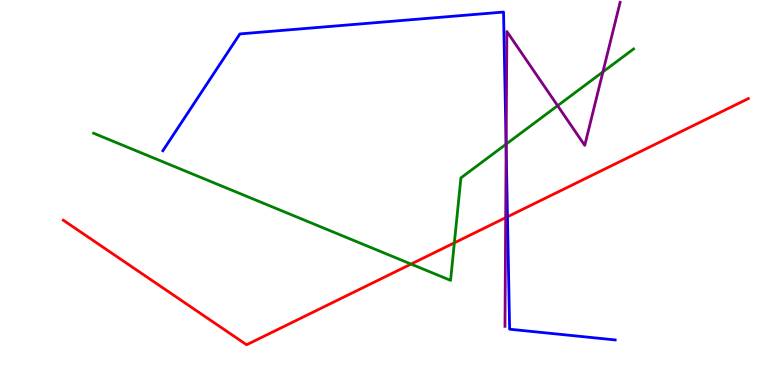[{'lines': ['blue', 'red'], 'intersections': [{'x': 6.55, 'y': 4.37}]}, {'lines': ['green', 'red'], 'intersections': [{'x': 5.3, 'y': 3.14}, {'x': 5.86, 'y': 3.69}]}, {'lines': ['purple', 'red'], 'intersections': [{'x': 6.52, 'y': 4.35}]}, {'lines': ['blue', 'green'], 'intersections': [{'x': 6.53, 'y': 6.26}]}, {'lines': ['blue', 'purple'], 'intersections': [{'x': 6.53, 'y': 6.19}]}, {'lines': ['green', 'purple'], 'intersections': [{'x': 6.53, 'y': 6.26}, {'x': 7.19, 'y': 7.25}, {'x': 7.78, 'y': 8.13}]}]